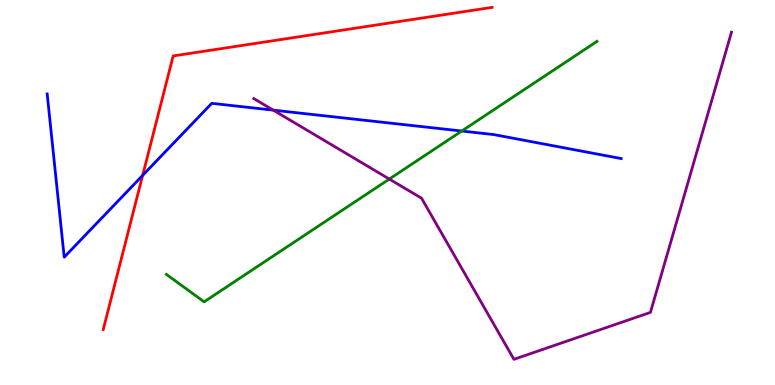[{'lines': ['blue', 'red'], 'intersections': [{'x': 1.84, 'y': 5.44}]}, {'lines': ['green', 'red'], 'intersections': []}, {'lines': ['purple', 'red'], 'intersections': []}, {'lines': ['blue', 'green'], 'intersections': [{'x': 5.96, 'y': 6.6}]}, {'lines': ['blue', 'purple'], 'intersections': [{'x': 3.53, 'y': 7.14}]}, {'lines': ['green', 'purple'], 'intersections': [{'x': 5.02, 'y': 5.35}]}]